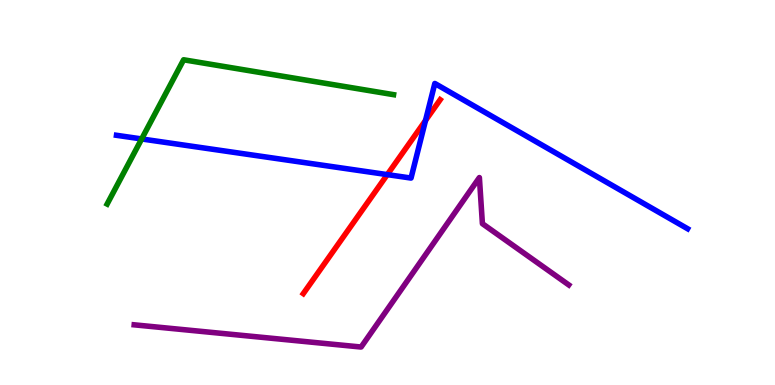[{'lines': ['blue', 'red'], 'intersections': [{'x': 5.0, 'y': 5.46}, {'x': 5.49, 'y': 6.87}]}, {'lines': ['green', 'red'], 'intersections': []}, {'lines': ['purple', 'red'], 'intersections': []}, {'lines': ['blue', 'green'], 'intersections': [{'x': 1.83, 'y': 6.39}]}, {'lines': ['blue', 'purple'], 'intersections': []}, {'lines': ['green', 'purple'], 'intersections': []}]